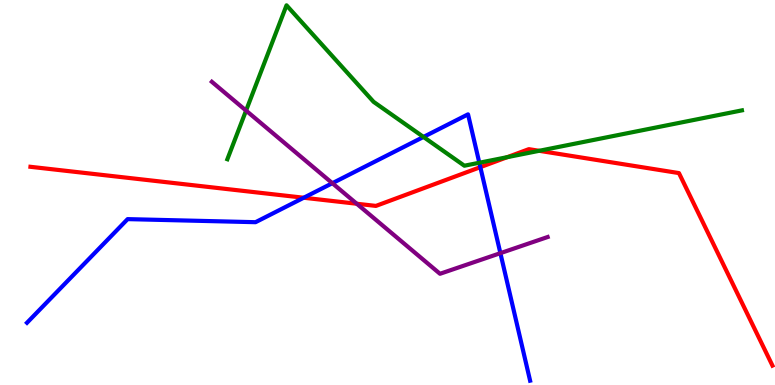[{'lines': ['blue', 'red'], 'intersections': [{'x': 3.92, 'y': 4.86}, {'x': 6.2, 'y': 5.66}]}, {'lines': ['green', 'red'], 'intersections': [{'x': 6.55, 'y': 5.92}, {'x': 6.96, 'y': 6.08}]}, {'lines': ['purple', 'red'], 'intersections': [{'x': 4.6, 'y': 4.71}]}, {'lines': ['blue', 'green'], 'intersections': [{'x': 5.46, 'y': 6.44}, {'x': 6.18, 'y': 5.77}]}, {'lines': ['blue', 'purple'], 'intersections': [{'x': 4.29, 'y': 5.24}, {'x': 6.46, 'y': 3.42}]}, {'lines': ['green', 'purple'], 'intersections': [{'x': 3.17, 'y': 7.13}]}]